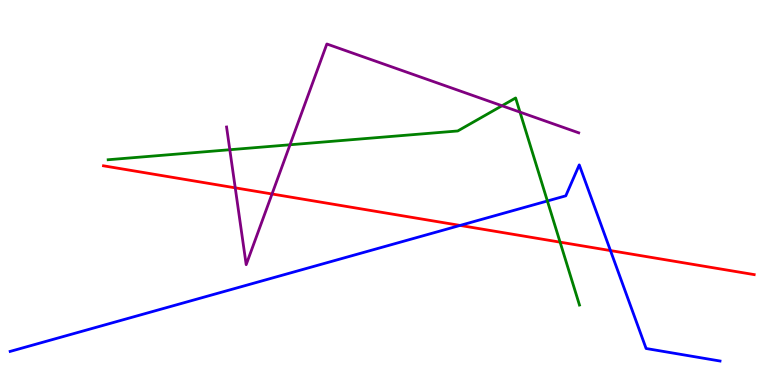[{'lines': ['blue', 'red'], 'intersections': [{'x': 5.94, 'y': 4.14}, {'x': 7.88, 'y': 3.49}]}, {'lines': ['green', 'red'], 'intersections': [{'x': 7.23, 'y': 3.71}]}, {'lines': ['purple', 'red'], 'intersections': [{'x': 3.04, 'y': 5.12}, {'x': 3.51, 'y': 4.96}]}, {'lines': ['blue', 'green'], 'intersections': [{'x': 7.06, 'y': 4.78}]}, {'lines': ['blue', 'purple'], 'intersections': []}, {'lines': ['green', 'purple'], 'intersections': [{'x': 2.97, 'y': 6.11}, {'x': 3.74, 'y': 6.24}, {'x': 6.48, 'y': 7.25}, {'x': 6.71, 'y': 7.09}]}]